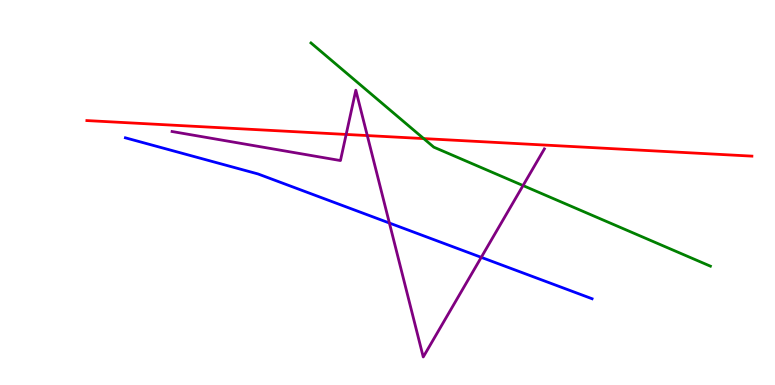[{'lines': ['blue', 'red'], 'intersections': []}, {'lines': ['green', 'red'], 'intersections': [{'x': 5.47, 'y': 6.4}]}, {'lines': ['purple', 'red'], 'intersections': [{'x': 4.47, 'y': 6.51}, {'x': 4.74, 'y': 6.48}]}, {'lines': ['blue', 'green'], 'intersections': []}, {'lines': ['blue', 'purple'], 'intersections': [{'x': 5.02, 'y': 4.21}, {'x': 6.21, 'y': 3.32}]}, {'lines': ['green', 'purple'], 'intersections': [{'x': 6.75, 'y': 5.18}]}]